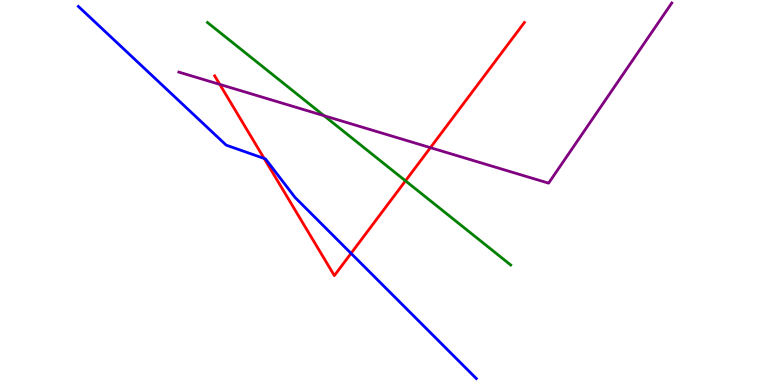[{'lines': ['blue', 'red'], 'intersections': [{'x': 3.41, 'y': 5.88}, {'x': 4.53, 'y': 3.42}]}, {'lines': ['green', 'red'], 'intersections': [{'x': 5.23, 'y': 5.3}]}, {'lines': ['purple', 'red'], 'intersections': [{'x': 2.84, 'y': 7.81}, {'x': 5.55, 'y': 6.16}]}, {'lines': ['blue', 'green'], 'intersections': []}, {'lines': ['blue', 'purple'], 'intersections': []}, {'lines': ['green', 'purple'], 'intersections': [{'x': 4.18, 'y': 6.99}]}]